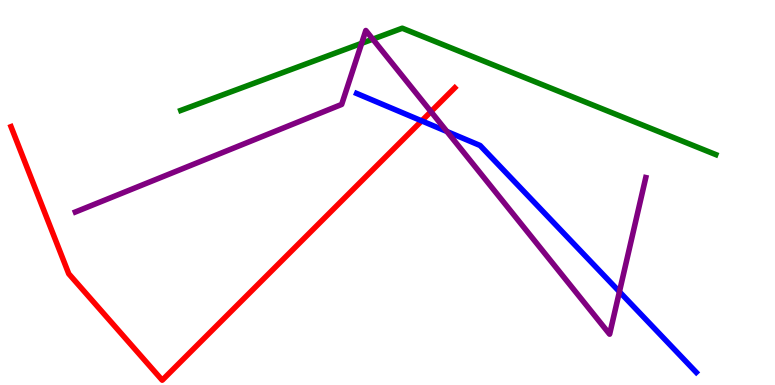[{'lines': ['blue', 'red'], 'intersections': [{'x': 5.44, 'y': 6.86}]}, {'lines': ['green', 'red'], 'intersections': []}, {'lines': ['purple', 'red'], 'intersections': [{'x': 5.56, 'y': 7.1}]}, {'lines': ['blue', 'green'], 'intersections': []}, {'lines': ['blue', 'purple'], 'intersections': [{'x': 5.77, 'y': 6.58}, {'x': 7.99, 'y': 2.42}]}, {'lines': ['green', 'purple'], 'intersections': [{'x': 4.67, 'y': 8.88}, {'x': 4.81, 'y': 8.98}]}]